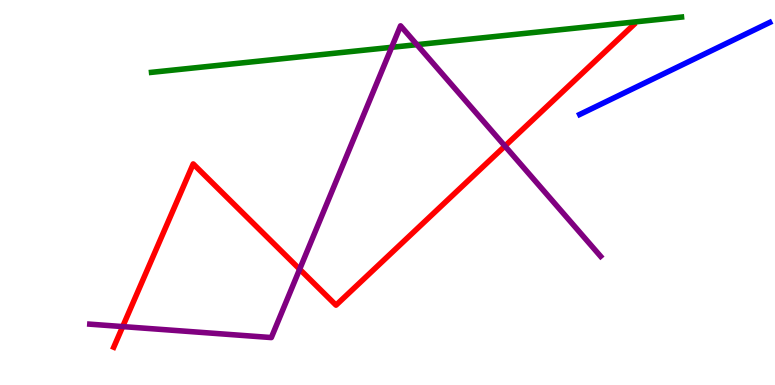[{'lines': ['blue', 'red'], 'intersections': []}, {'lines': ['green', 'red'], 'intersections': []}, {'lines': ['purple', 'red'], 'intersections': [{'x': 1.58, 'y': 1.52}, {'x': 3.87, 'y': 3.01}, {'x': 6.52, 'y': 6.21}]}, {'lines': ['blue', 'green'], 'intersections': []}, {'lines': ['blue', 'purple'], 'intersections': []}, {'lines': ['green', 'purple'], 'intersections': [{'x': 5.05, 'y': 8.77}, {'x': 5.38, 'y': 8.84}]}]